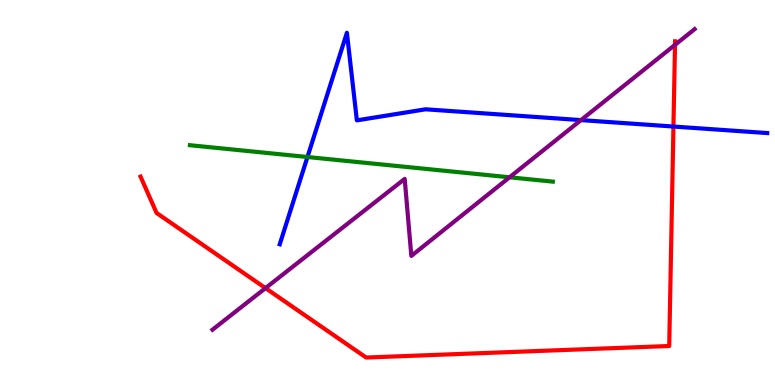[{'lines': ['blue', 'red'], 'intersections': [{'x': 8.69, 'y': 6.71}]}, {'lines': ['green', 'red'], 'intersections': []}, {'lines': ['purple', 'red'], 'intersections': [{'x': 3.43, 'y': 2.52}, {'x': 8.71, 'y': 8.84}]}, {'lines': ['blue', 'green'], 'intersections': [{'x': 3.97, 'y': 5.92}]}, {'lines': ['blue', 'purple'], 'intersections': [{'x': 7.5, 'y': 6.88}]}, {'lines': ['green', 'purple'], 'intersections': [{'x': 6.57, 'y': 5.4}]}]